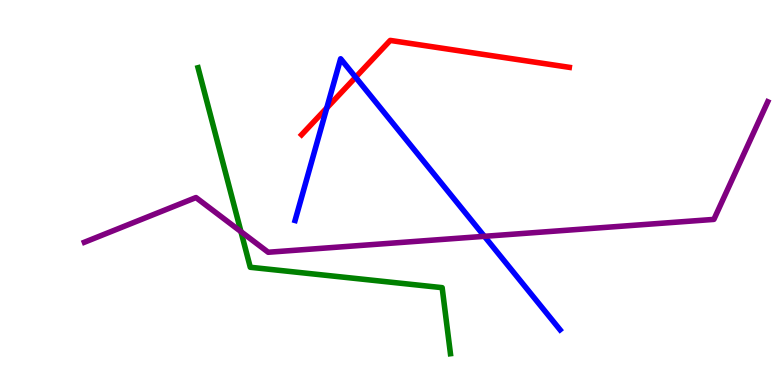[{'lines': ['blue', 'red'], 'intersections': [{'x': 4.22, 'y': 7.2}, {'x': 4.59, 'y': 7.99}]}, {'lines': ['green', 'red'], 'intersections': []}, {'lines': ['purple', 'red'], 'intersections': []}, {'lines': ['blue', 'green'], 'intersections': []}, {'lines': ['blue', 'purple'], 'intersections': [{'x': 6.25, 'y': 3.86}]}, {'lines': ['green', 'purple'], 'intersections': [{'x': 3.11, 'y': 3.98}]}]